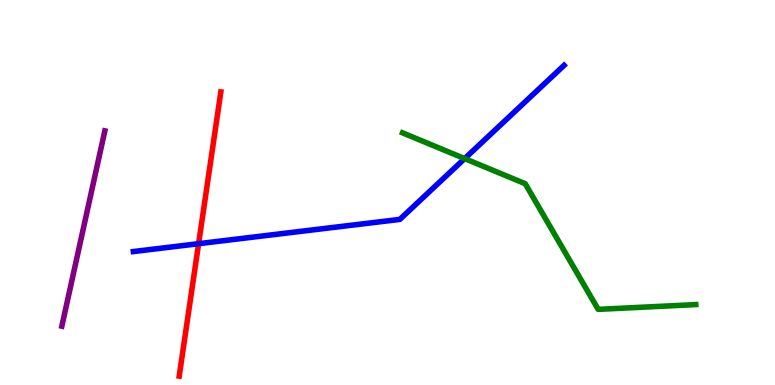[{'lines': ['blue', 'red'], 'intersections': [{'x': 2.56, 'y': 3.67}]}, {'lines': ['green', 'red'], 'intersections': []}, {'lines': ['purple', 'red'], 'intersections': []}, {'lines': ['blue', 'green'], 'intersections': [{'x': 6.0, 'y': 5.88}]}, {'lines': ['blue', 'purple'], 'intersections': []}, {'lines': ['green', 'purple'], 'intersections': []}]